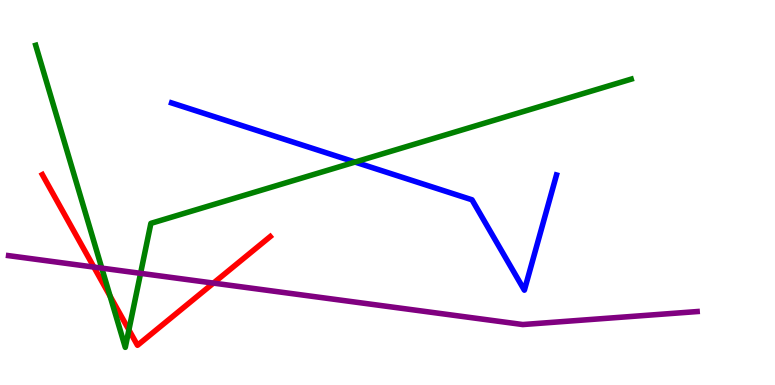[{'lines': ['blue', 'red'], 'intersections': []}, {'lines': ['green', 'red'], 'intersections': [{'x': 1.42, 'y': 2.31}, {'x': 1.66, 'y': 1.43}]}, {'lines': ['purple', 'red'], 'intersections': [{'x': 1.21, 'y': 3.06}, {'x': 2.75, 'y': 2.65}]}, {'lines': ['blue', 'green'], 'intersections': [{'x': 4.58, 'y': 5.79}]}, {'lines': ['blue', 'purple'], 'intersections': []}, {'lines': ['green', 'purple'], 'intersections': [{'x': 1.31, 'y': 3.04}, {'x': 1.81, 'y': 2.9}]}]